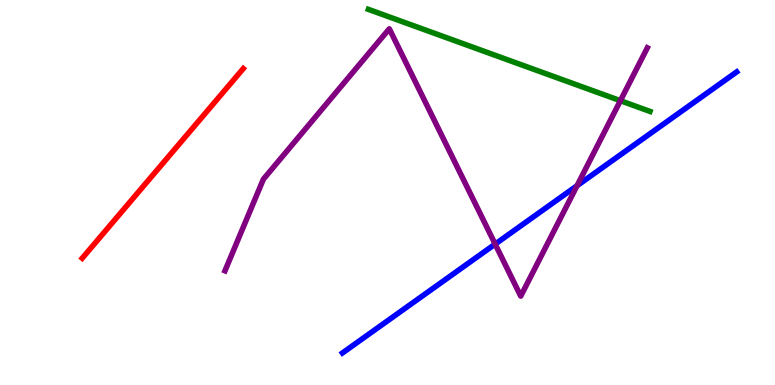[{'lines': ['blue', 'red'], 'intersections': []}, {'lines': ['green', 'red'], 'intersections': []}, {'lines': ['purple', 'red'], 'intersections': []}, {'lines': ['blue', 'green'], 'intersections': []}, {'lines': ['blue', 'purple'], 'intersections': [{'x': 6.39, 'y': 3.66}, {'x': 7.45, 'y': 5.18}]}, {'lines': ['green', 'purple'], 'intersections': [{'x': 8.0, 'y': 7.38}]}]